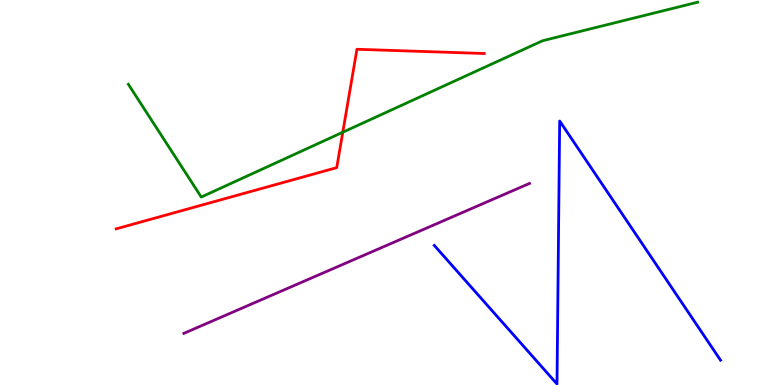[{'lines': ['blue', 'red'], 'intersections': []}, {'lines': ['green', 'red'], 'intersections': [{'x': 4.42, 'y': 6.57}]}, {'lines': ['purple', 'red'], 'intersections': []}, {'lines': ['blue', 'green'], 'intersections': []}, {'lines': ['blue', 'purple'], 'intersections': []}, {'lines': ['green', 'purple'], 'intersections': []}]